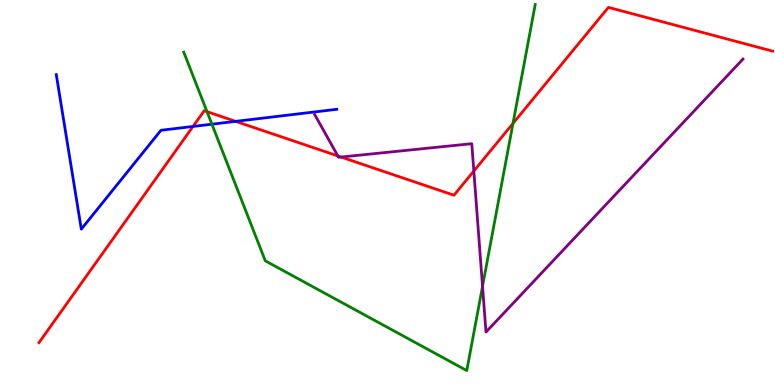[{'lines': ['blue', 'red'], 'intersections': [{'x': 2.49, 'y': 6.72}, {'x': 3.04, 'y': 6.85}]}, {'lines': ['green', 'red'], 'intersections': [{'x': 2.67, 'y': 7.1}, {'x': 6.62, 'y': 6.79}]}, {'lines': ['purple', 'red'], 'intersections': [{'x': 4.36, 'y': 5.95}, {'x': 4.4, 'y': 5.92}, {'x': 6.11, 'y': 5.56}]}, {'lines': ['blue', 'green'], 'intersections': [{'x': 2.73, 'y': 6.77}]}, {'lines': ['blue', 'purple'], 'intersections': []}, {'lines': ['green', 'purple'], 'intersections': [{'x': 6.23, 'y': 2.56}]}]